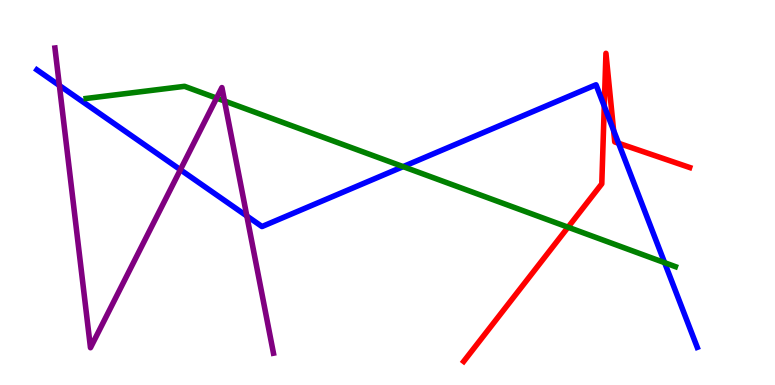[{'lines': ['blue', 'red'], 'intersections': [{'x': 7.8, 'y': 7.24}, {'x': 7.92, 'y': 6.61}, {'x': 7.98, 'y': 6.28}]}, {'lines': ['green', 'red'], 'intersections': [{'x': 7.33, 'y': 4.1}]}, {'lines': ['purple', 'red'], 'intersections': []}, {'lines': ['blue', 'green'], 'intersections': [{'x': 5.2, 'y': 5.67}, {'x': 8.58, 'y': 3.18}]}, {'lines': ['blue', 'purple'], 'intersections': [{'x': 0.766, 'y': 7.78}, {'x': 2.33, 'y': 5.59}, {'x': 3.18, 'y': 4.39}]}, {'lines': ['green', 'purple'], 'intersections': [{'x': 2.79, 'y': 7.45}, {'x': 2.9, 'y': 7.38}]}]